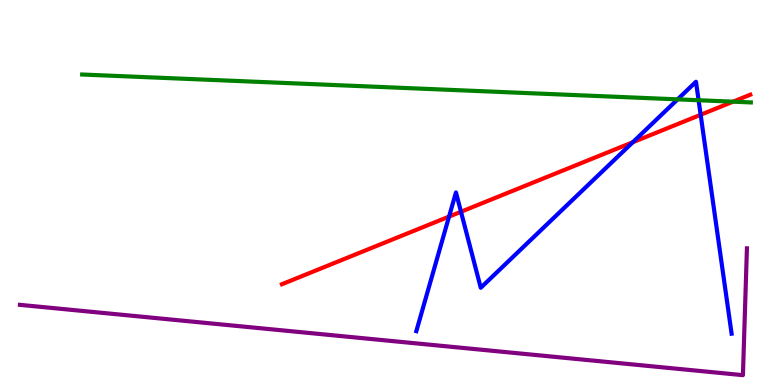[{'lines': ['blue', 'red'], 'intersections': [{'x': 5.79, 'y': 4.37}, {'x': 5.95, 'y': 4.5}, {'x': 8.17, 'y': 6.31}, {'x': 9.04, 'y': 7.02}]}, {'lines': ['green', 'red'], 'intersections': [{'x': 9.46, 'y': 7.36}]}, {'lines': ['purple', 'red'], 'intersections': []}, {'lines': ['blue', 'green'], 'intersections': [{'x': 8.74, 'y': 7.42}, {'x': 9.01, 'y': 7.4}]}, {'lines': ['blue', 'purple'], 'intersections': []}, {'lines': ['green', 'purple'], 'intersections': []}]